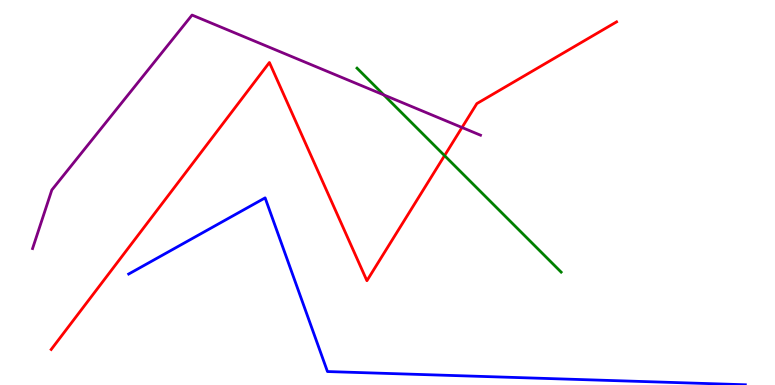[{'lines': ['blue', 'red'], 'intersections': []}, {'lines': ['green', 'red'], 'intersections': [{'x': 5.74, 'y': 5.96}]}, {'lines': ['purple', 'red'], 'intersections': [{'x': 5.96, 'y': 6.69}]}, {'lines': ['blue', 'green'], 'intersections': []}, {'lines': ['blue', 'purple'], 'intersections': []}, {'lines': ['green', 'purple'], 'intersections': [{'x': 4.95, 'y': 7.53}]}]